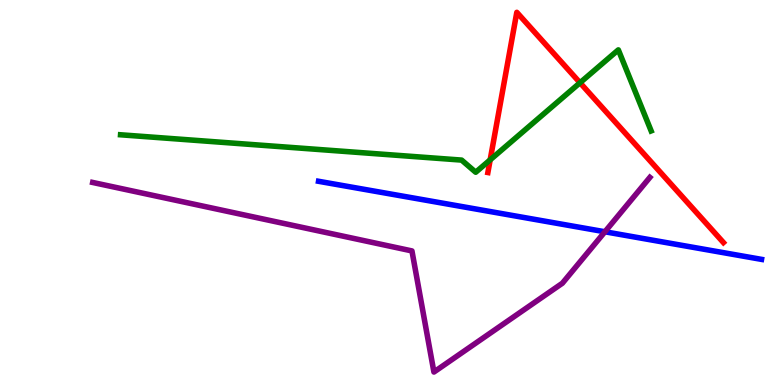[{'lines': ['blue', 'red'], 'intersections': []}, {'lines': ['green', 'red'], 'intersections': [{'x': 6.32, 'y': 5.85}, {'x': 7.48, 'y': 7.85}]}, {'lines': ['purple', 'red'], 'intersections': []}, {'lines': ['blue', 'green'], 'intersections': []}, {'lines': ['blue', 'purple'], 'intersections': [{'x': 7.81, 'y': 3.98}]}, {'lines': ['green', 'purple'], 'intersections': []}]